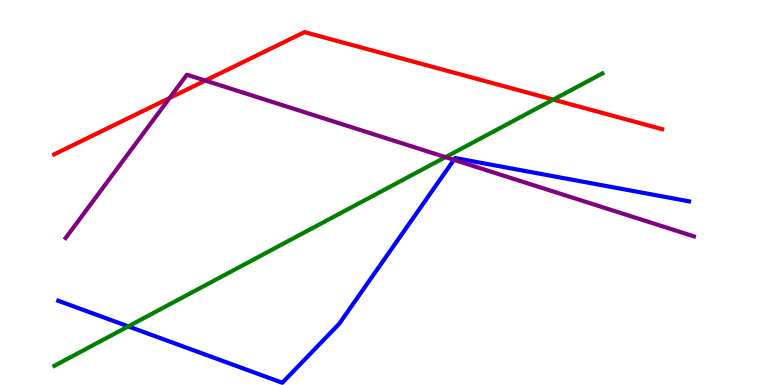[{'lines': ['blue', 'red'], 'intersections': []}, {'lines': ['green', 'red'], 'intersections': [{'x': 7.14, 'y': 7.41}]}, {'lines': ['purple', 'red'], 'intersections': [{'x': 2.19, 'y': 7.45}, {'x': 2.65, 'y': 7.91}]}, {'lines': ['blue', 'green'], 'intersections': [{'x': 1.66, 'y': 1.52}]}, {'lines': ['blue', 'purple'], 'intersections': [{'x': 5.86, 'y': 5.85}]}, {'lines': ['green', 'purple'], 'intersections': [{'x': 5.75, 'y': 5.92}]}]